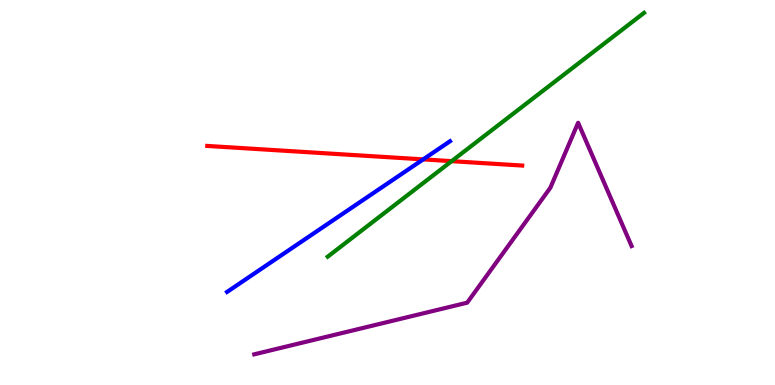[{'lines': ['blue', 'red'], 'intersections': [{'x': 5.46, 'y': 5.86}]}, {'lines': ['green', 'red'], 'intersections': [{'x': 5.83, 'y': 5.81}]}, {'lines': ['purple', 'red'], 'intersections': []}, {'lines': ['blue', 'green'], 'intersections': []}, {'lines': ['blue', 'purple'], 'intersections': []}, {'lines': ['green', 'purple'], 'intersections': []}]